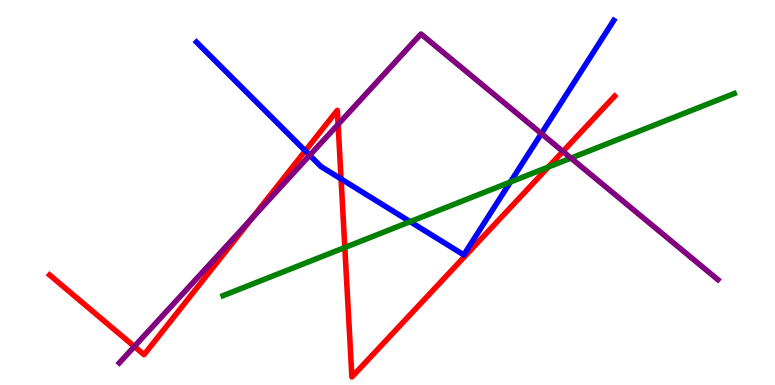[{'lines': ['blue', 'red'], 'intersections': [{'x': 3.94, 'y': 6.08}, {'x': 4.4, 'y': 5.35}]}, {'lines': ['green', 'red'], 'intersections': [{'x': 4.45, 'y': 3.57}, {'x': 7.08, 'y': 5.66}]}, {'lines': ['purple', 'red'], 'intersections': [{'x': 1.73, 'y': 1.0}, {'x': 3.25, 'y': 4.33}, {'x': 4.36, 'y': 6.77}, {'x': 7.26, 'y': 6.07}]}, {'lines': ['blue', 'green'], 'intersections': [{'x': 5.29, 'y': 4.24}, {'x': 6.59, 'y': 5.27}]}, {'lines': ['blue', 'purple'], 'intersections': [{'x': 4.0, 'y': 5.97}, {'x': 6.99, 'y': 6.53}]}, {'lines': ['green', 'purple'], 'intersections': [{'x': 7.37, 'y': 5.89}]}]